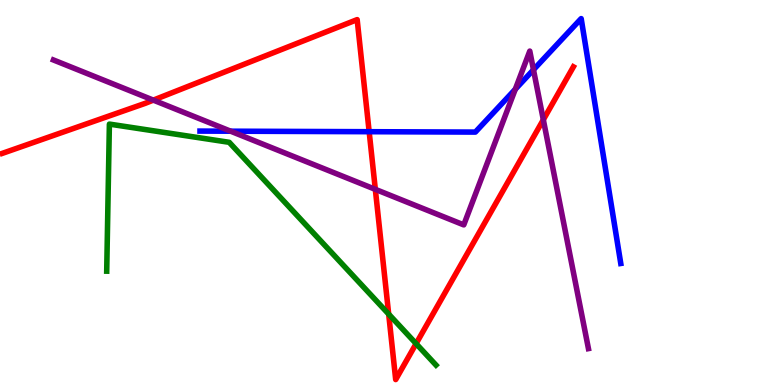[{'lines': ['blue', 'red'], 'intersections': [{'x': 4.76, 'y': 6.58}]}, {'lines': ['green', 'red'], 'intersections': [{'x': 5.02, 'y': 1.84}, {'x': 5.37, 'y': 1.07}]}, {'lines': ['purple', 'red'], 'intersections': [{'x': 1.98, 'y': 7.4}, {'x': 4.84, 'y': 5.08}, {'x': 7.01, 'y': 6.89}]}, {'lines': ['blue', 'green'], 'intersections': []}, {'lines': ['blue', 'purple'], 'intersections': [{'x': 2.98, 'y': 6.59}, {'x': 6.65, 'y': 7.68}, {'x': 6.88, 'y': 8.19}]}, {'lines': ['green', 'purple'], 'intersections': []}]